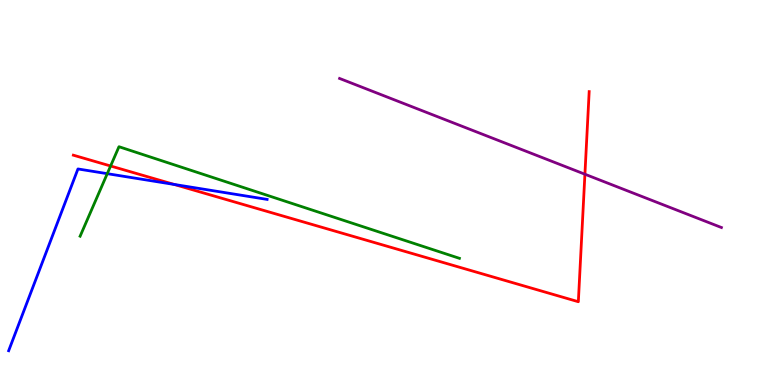[{'lines': ['blue', 'red'], 'intersections': [{'x': 2.25, 'y': 5.21}]}, {'lines': ['green', 'red'], 'intersections': [{'x': 1.43, 'y': 5.69}]}, {'lines': ['purple', 'red'], 'intersections': [{'x': 7.55, 'y': 5.47}]}, {'lines': ['blue', 'green'], 'intersections': [{'x': 1.38, 'y': 5.49}]}, {'lines': ['blue', 'purple'], 'intersections': []}, {'lines': ['green', 'purple'], 'intersections': []}]